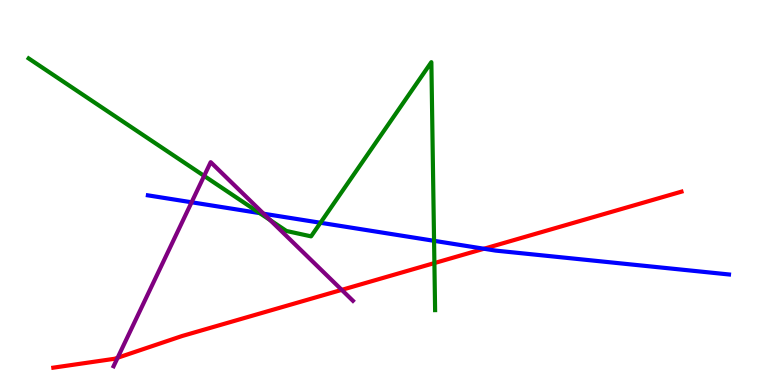[{'lines': ['blue', 'red'], 'intersections': [{'x': 6.24, 'y': 3.54}]}, {'lines': ['green', 'red'], 'intersections': [{'x': 5.61, 'y': 3.17}]}, {'lines': ['purple', 'red'], 'intersections': [{'x': 1.52, 'y': 0.708}, {'x': 4.41, 'y': 2.47}]}, {'lines': ['blue', 'green'], 'intersections': [{'x': 3.35, 'y': 4.46}, {'x': 4.14, 'y': 4.21}, {'x': 5.6, 'y': 3.75}]}, {'lines': ['blue', 'purple'], 'intersections': [{'x': 2.47, 'y': 4.75}, {'x': 3.4, 'y': 4.45}]}, {'lines': ['green', 'purple'], 'intersections': [{'x': 2.63, 'y': 5.43}, {'x': 3.49, 'y': 4.28}]}]